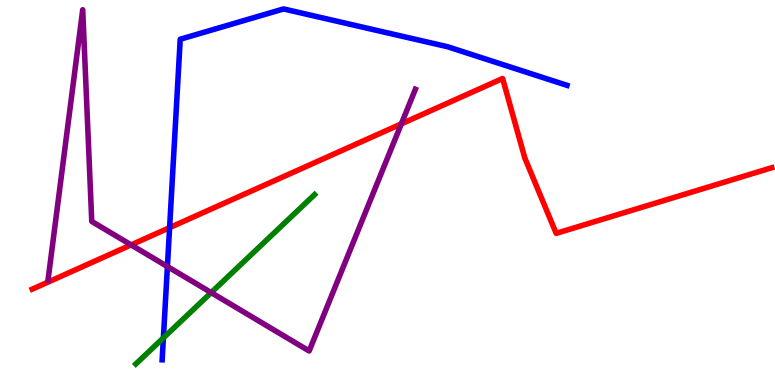[{'lines': ['blue', 'red'], 'intersections': [{'x': 2.19, 'y': 4.09}]}, {'lines': ['green', 'red'], 'intersections': []}, {'lines': ['purple', 'red'], 'intersections': [{'x': 1.69, 'y': 3.64}, {'x': 5.18, 'y': 6.78}]}, {'lines': ['blue', 'green'], 'intersections': [{'x': 2.11, 'y': 1.22}]}, {'lines': ['blue', 'purple'], 'intersections': [{'x': 2.16, 'y': 3.08}]}, {'lines': ['green', 'purple'], 'intersections': [{'x': 2.72, 'y': 2.4}]}]